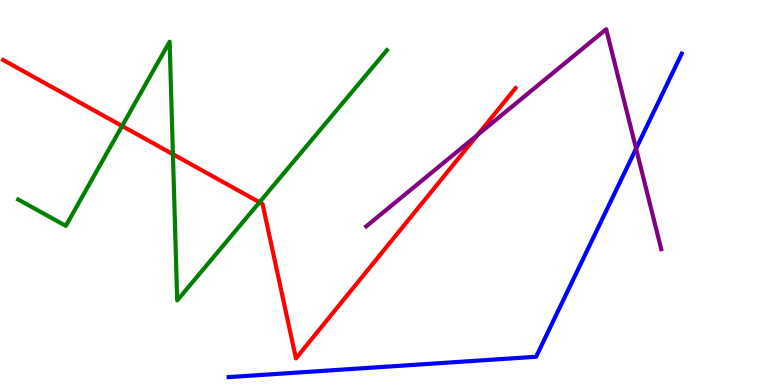[{'lines': ['blue', 'red'], 'intersections': []}, {'lines': ['green', 'red'], 'intersections': [{'x': 1.58, 'y': 6.73}, {'x': 2.23, 'y': 5.99}, {'x': 3.35, 'y': 4.75}]}, {'lines': ['purple', 'red'], 'intersections': [{'x': 6.16, 'y': 6.49}]}, {'lines': ['blue', 'green'], 'intersections': []}, {'lines': ['blue', 'purple'], 'intersections': [{'x': 8.21, 'y': 6.14}]}, {'lines': ['green', 'purple'], 'intersections': []}]